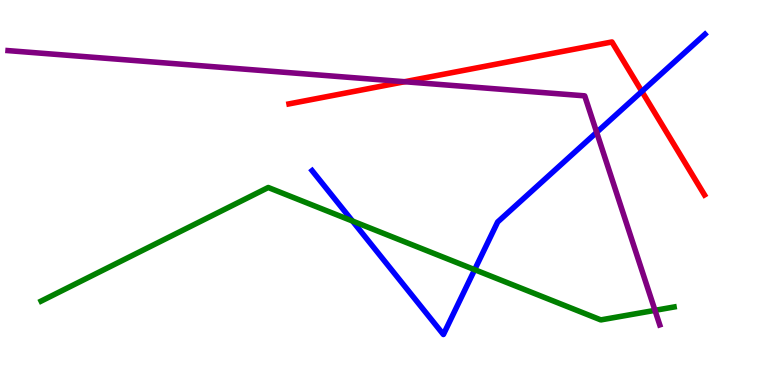[{'lines': ['blue', 'red'], 'intersections': [{'x': 8.28, 'y': 7.63}]}, {'lines': ['green', 'red'], 'intersections': []}, {'lines': ['purple', 'red'], 'intersections': [{'x': 5.22, 'y': 7.88}]}, {'lines': ['blue', 'green'], 'intersections': [{'x': 4.55, 'y': 4.26}, {'x': 6.12, 'y': 3.0}]}, {'lines': ['blue', 'purple'], 'intersections': [{'x': 7.7, 'y': 6.56}]}, {'lines': ['green', 'purple'], 'intersections': [{'x': 8.45, 'y': 1.94}]}]